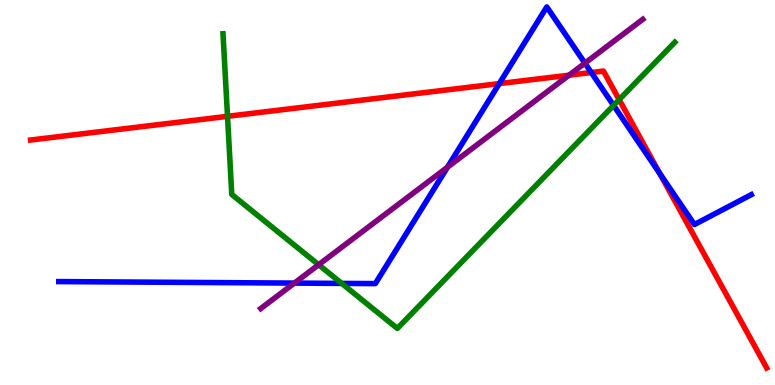[{'lines': ['blue', 'red'], 'intersections': [{'x': 6.44, 'y': 7.83}, {'x': 7.63, 'y': 8.12}, {'x': 8.51, 'y': 5.5}]}, {'lines': ['green', 'red'], 'intersections': [{'x': 2.94, 'y': 6.98}, {'x': 7.99, 'y': 7.41}]}, {'lines': ['purple', 'red'], 'intersections': [{'x': 7.34, 'y': 8.05}]}, {'lines': ['blue', 'green'], 'intersections': [{'x': 4.41, 'y': 2.64}, {'x': 7.92, 'y': 7.26}]}, {'lines': ['blue', 'purple'], 'intersections': [{'x': 3.8, 'y': 2.65}, {'x': 5.77, 'y': 5.66}, {'x': 7.55, 'y': 8.36}]}, {'lines': ['green', 'purple'], 'intersections': [{'x': 4.11, 'y': 3.12}]}]